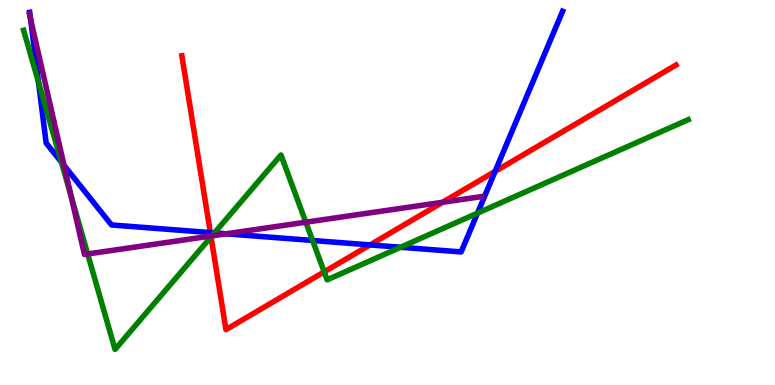[{'lines': ['blue', 'red'], 'intersections': [{'x': 2.71, 'y': 3.96}, {'x': 4.77, 'y': 3.64}, {'x': 6.39, 'y': 5.55}]}, {'lines': ['green', 'red'], 'intersections': [{'x': 2.72, 'y': 3.85}, {'x': 4.18, 'y': 2.94}]}, {'lines': ['purple', 'red'], 'intersections': [{'x': 2.72, 'y': 3.87}, {'x': 5.71, 'y': 4.75}]}, {'lines': ['blue', 'green'], 'intersections': [{'x': 0.497, 'y': 7.86}, {'x': 0.792, 'y': 5.79}, {'x': 2.77, 'y': 3.95}, {'x': 4.03, 'y': 3.75}, {'x': 5.17, 'y': 3.58}, {'x': 6.16, 'y': 4.46}]}, {'lines': ['blue', 'purple'], 'intersections': [{'x': 0.395, 'y': 9.5}, {'x': 0.827, 'y': 5.7}, {'x': 2.92, 'y': 3.93}]}, {'lines': ['green', 'purple'], 'intersections': [{'x': 0.916, 'y': 4.92}, {'x': 1.13, 'y': 3.4}, {'x': 2.73, 'y': 3.87}, {'x': 3.95, 'y': 4.23}]}]